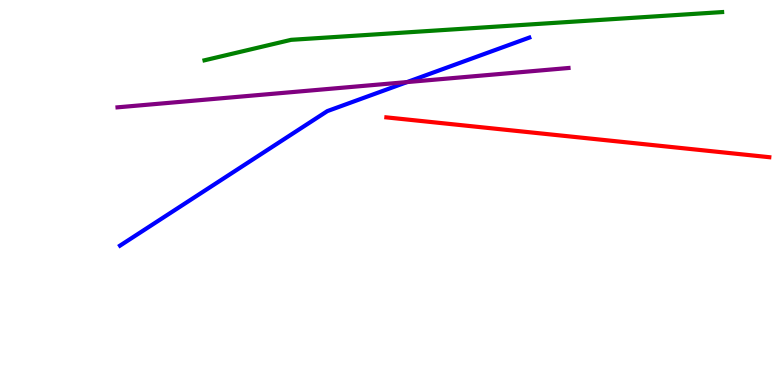[{'lines': ['blue', 'red'], 'intersections': []}, {'lines': ['green', 'red'], 'intersections': []}, {'lines': ['purple', 'red'], 'intersections': []}, {'lines': ['blue', 'green'], 'intersections': []}, {'lines': ['blue', 'purple'], 'intersections': [{'x': 5.25, 'y': 7.87}]}, {'lines': ['green', 'purple'], 'intersections': []}]